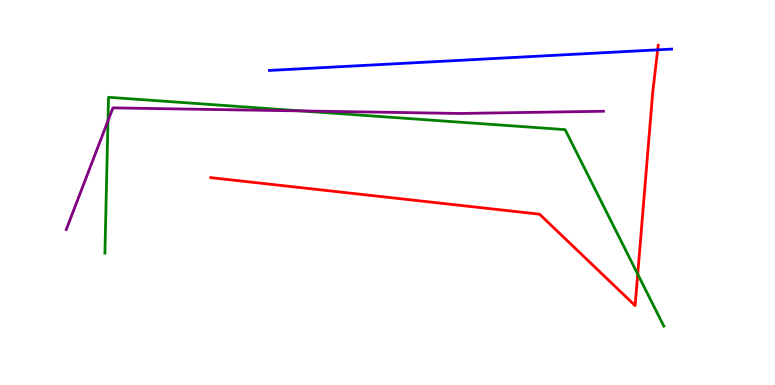[{'lines': ['blue', 'red'], 'intersections': [{'x': 8.49, 'y': 8.71}]}, {'lines': ['green', 'red'], 'intersections': [{'x': 8.23, 'y': 2.88}]}, {'lines': ['purple', 'red'], 'intersections': []}, {'lines': ['blue', 'green'], 'intersections': []}, {'lines': ['blue', 'purple'], 'intersections': []}, {'lines': ['green', 'purple'], 'intersections': [{'x': 1.39, 'y': 6.86}, {'x': 3.88, 'y': 7.12}]}]